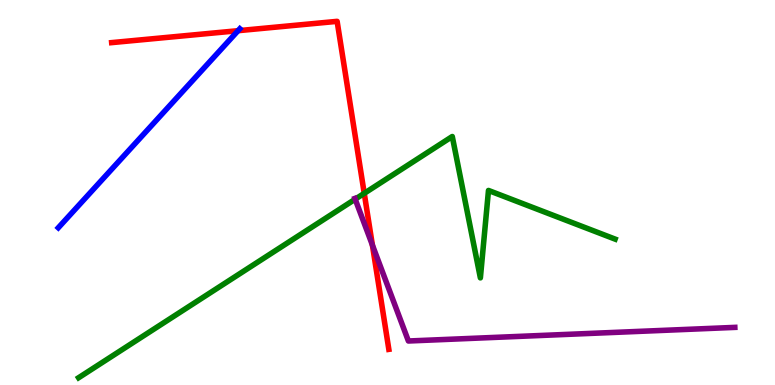[{'lines': ['blue', 'red'], 'intersections': [{'x': 3.07, 'y': 9.2}]}, {'lines': ['green', 'red'], 'intersections': [{'x': 4.7, 'y': 4.98}]}, {'lines': ['purple', 'red'], 'intersections': [{'x': 4.81, 'y': 3.63}]}, {'lines': ['blue', 'green'], 'intersections': []}, {'lines': ['blue', 'purple'], 'intersections': []}, {'lines': ['green', 'purple'], 'intersections': [{'x': 4.58, 'y': 4.83}]}]